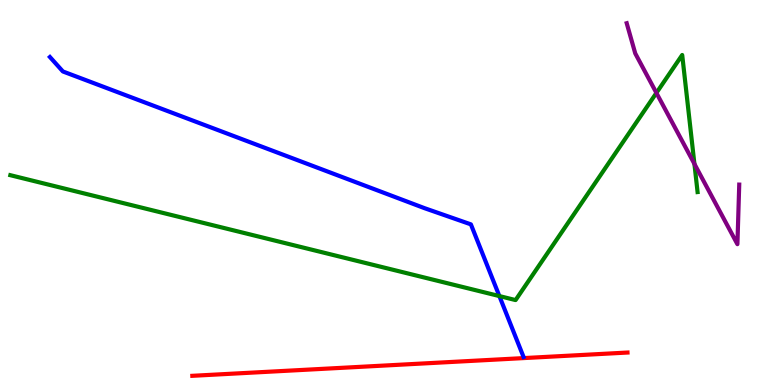[{'lines': ['blue', 'red'], 'intersections': []}, {'lines': ['green', 'red'], 'intersections': []}, {'lines': ['purple', 'red'], 'intersections': []}, {'lines': ['blue', 'green'], 'intersections': [{'x': 6.44, 'y': 2.31}]}, {'lines': ['blue', 'purple'], 'intersections': []}, {'lines': ['green', 'purple'], 'intersections': [{'x': 8.47, 'y': 7.59}, {'x': 8.96, 'y': 5.74}]}]